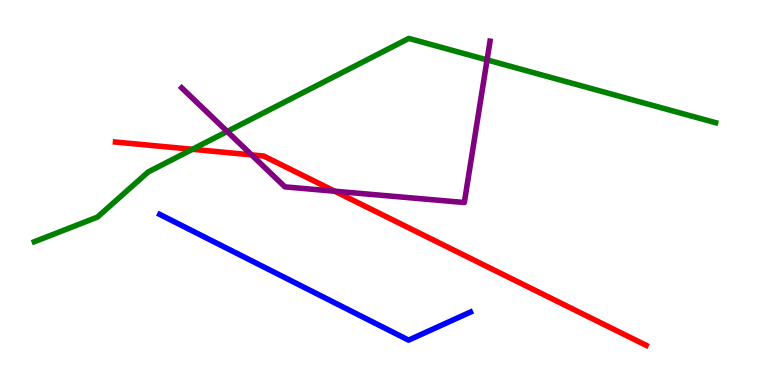[{'lines': ['blue', 'red'], 'intersections': []}, {'lines': ['green', 'red'], 'intersections': [{'x': 2.48, 'y': 6.12}]}, {'lines': ['purple', 'red'], 'intersections': [{'x': 3.25, 'y': 5.98}, {'x': 4.32, 'y': 5.03}]}, {'lines': ['blue', 'green'], 'intersections': []}, {'lines': ['blue', 'purple'], 'intersections': []}, {'lines': ['green', 'purple'], 'intersections': [{'x': 2.93, 'y': 6.58}, {'x': 6.28, 'y': 8.44}]}]